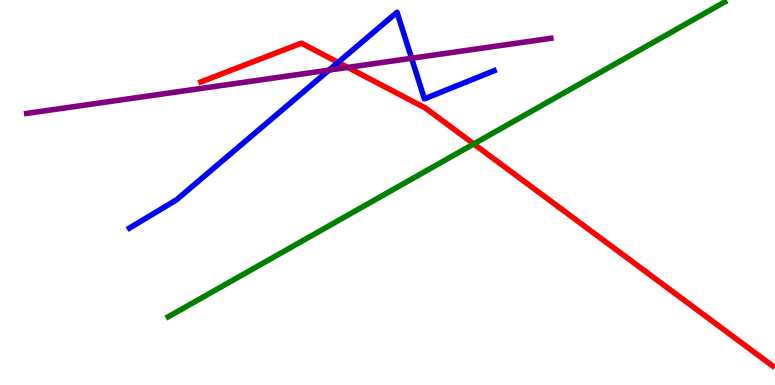[{'lines': ['blue', 'red'], 'intersections': [{'x': 4.36, 'y': 8.38}]}, {'lines': ['green', 'red'], 'intersections': [{'x': 6.11, 'y': 6.26}]}, {'lines': ['purple', 'red'], 'intersections': [{'x': 4.49, 'y': 8.25}]}, {'lines': ['blue', 'green'], 'intersections': []}, {'lines': ['blue', 'purple'], 'intersections': [{'x': 4.25, 'y': 8.18}, {'x': 5.31, 'y': 8.49}]}, {'lines': ['green', 'purple'], 'intersections': []}]